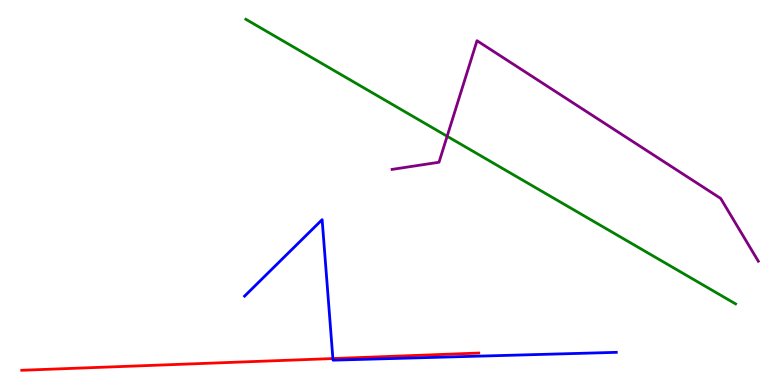[{'lines': ['blue', 'red'], 'intersections': [{'x': 4.3, 'y': 0.687}]}, {'lines': ['green', 'red'], 'intersections': []}, {'lines': ['purple', 'red'], 'intersections': []}, {'lines': ['blue', 'green'], 'intersections': []}, {'lines': ['blue', 'purple'], 'intersections': []}, {'lines': ['green', 'purple'], 'intersections': [{'x': 5.77, 'y': 6.46}]}]